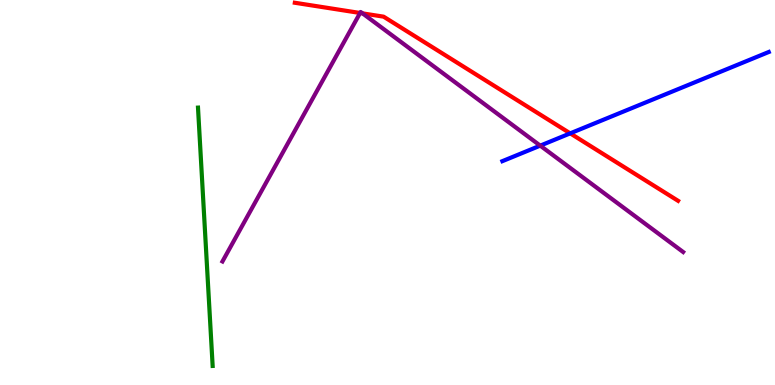[{'lines': ['blue', 'red'], 'intersections': [{'x': 7.36, 'y': 6.54}]}, {'lines': ['green', 'red'], 'intersections': []}, {'lines': ['purple', 'red'], 'intersections': [{'x': 4.65, 'y': 9.66}, {'x': 4.68, 'y': 9.65}]}, {'lines': ['blue', 'green'], 'intersections': []}, {'lines': ['blue', 'purple'], 'intersections': [{'x': 6.97, 'y': 6.22}]}, {'lines': ['green', 'purple'], 'intersections': []}]